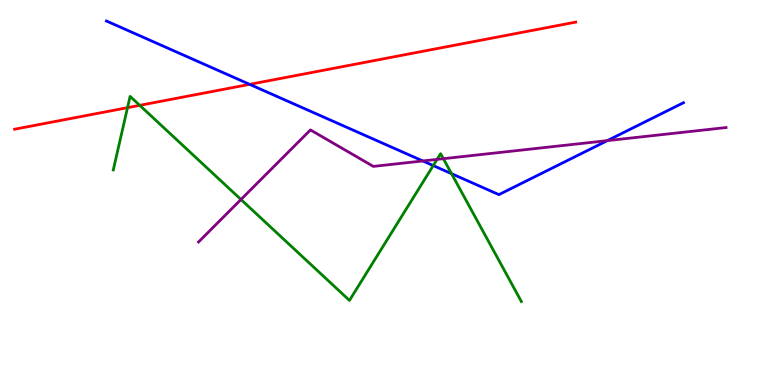[{'lines': ['blue', 'red'], 'intersections': [{'x': 3.22, 'y': 7.81}]}, {'lines': ['green', 'red'], 'intersections': [{'x': 1.65, 'y': 7.2}, {'x': 1.8, 'y': 7.26}]}, {'lines': ['purple', 'red'], 'intersections': []}, {'lines': ['blue', 'green'], 'intersections': [{'x': 5.59, 'y': 5.7}, {'x': 5.83, 'y': 5.49}]}, {'lines': ['blue', 'purple'], 'intersections': [{'x': 5.46, 'y': 5.82}, {'x': 7.84, 'y': 6.35}]}, {'lines': ['green', 'purple'], 'intersections': [{'x': 3.11, 'y': 4.82}, {'x': 5.64, 'y': 5.86}, {'x': 5.72, 'y': 5.88}]}]